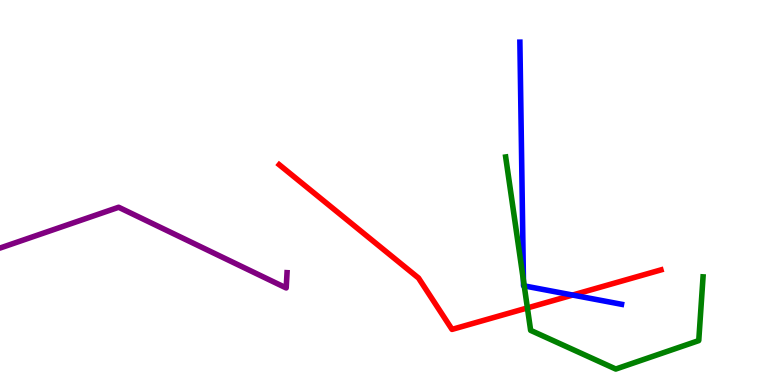[{'lines': ['blue', 'red'], 'intersections': [{'x': 7.39, 'y': 2.34}]}, {'lines': ['green', 'red'], 'intersections': [{'x': 6.81, 'y': 2.0}]}, {'lines': ['purple', 'red'], 'intersections': []}, {'lines': ['blue', 'green'], 'intersections': [{'x': 6.75, 'y': 2.72}, {'x': 6.76, 'y': 2.57}]}, {'lines': ['blue', 'purple'], 'intersections': []}, {'lines': ['green', 'purple'], 'intersections': []}]